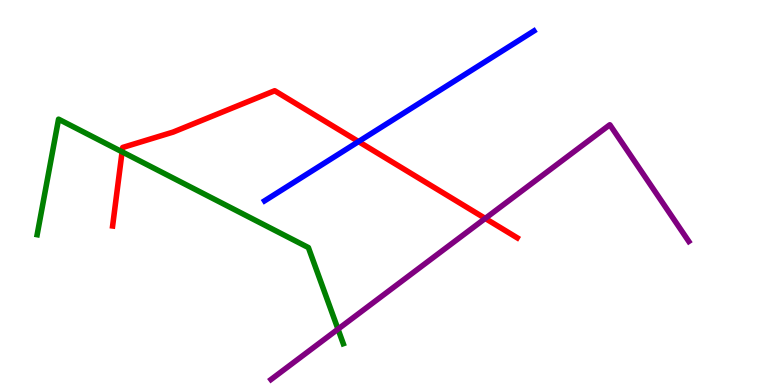[{'lines': ['blue', 'red'], 'intersections': [{'x': 4.63, 'y': 6.32}]}, {'lines': ['green', 'red'], 'intersections': [{'x': 1.58, 'y': 6.06}]}, {'lines': ['purple', 'red'], 'intersections': [{'x': 6.26, 'y': 4.33}]}, {'lines': ['blue', 'green'], 'intersections': []}, {'lines': ['blue', 'purple'], 'intersections': []}, {'lines': ['green', 'purple'], 'intersections': [{'x': 4.36, 'y': 1.45}]}]